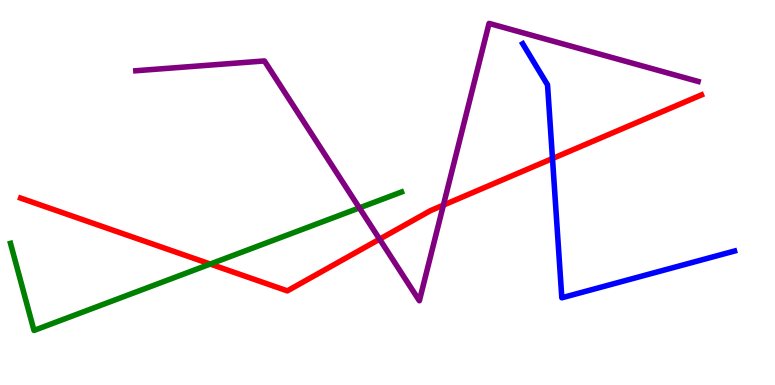[{'lines': ['blue', 'red'], 'intersections': [{'x': 7.13, 'y': 5.88}]}, {'lines': ['green', 'red'], 'intersections': [{'x': 2.71, 'y': 3.14}]}, {'lines': ['purple', 'red'], 'intersections': [{'x': 4.9, 'y': 3.79}, {'x': 5.72, 'y': 4.67}]}, {'lines': ['blue', 'green'], 'intersections': []}, {'lines': ['blue', 'purple'], 'intersections': []}, {'lines': ['green', 'purple'], 'intersections': [{'x': 4.64, 'y': 4.6}]}]